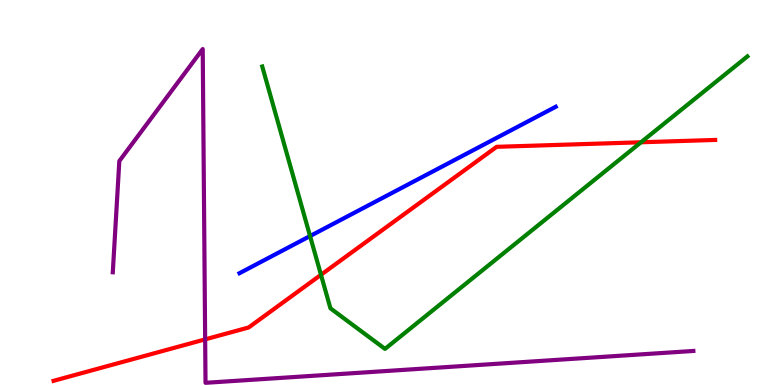[{'lines': ['blue', 'red'], 'intersections': []}, {'lines': ['green', 'red'], 'intersections': [{'x': 4.14, 'y': 2.86}, {'x': 8.27, 'y': 6.3}]}, {'lines': ['purple', 'red'], 'intersections': [{'x': 2.65, 'y': 1.19}]}, {'lines': ['blue', 'green'], 'intersections': [{'x': 4.0, 'y': 3.87}]}, {'lines': ['blue', 'purple'], 'intersections': []}, {'lines': ['green', 'purple'], 'intersections': []}]